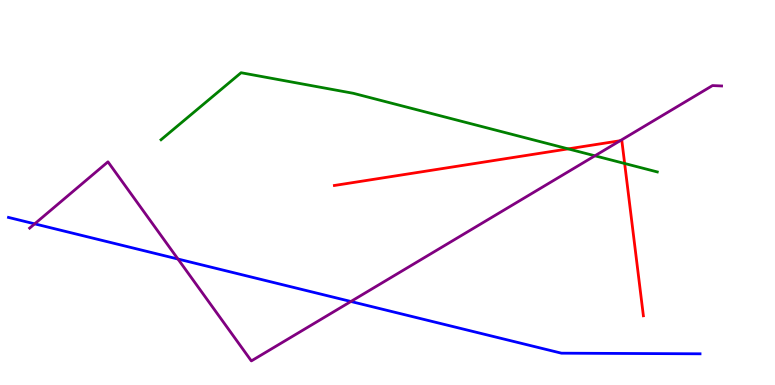[{'lines': ['blue', 'red'], 'intersections': []}, {'lines': ['green', 'red'], 'intersections': [{'x': 7.33, 'y': 6.13}, {'x': 8.06, 'y': 5.75}]}, {'lines': ['purple', 'red'], 'intersections': [{'x': 8.0, 'y': 6.34}]}, {'lines': ['blue', 'green'], 'intersections': []}, {'lines': ['blue', 'purple'], 'intersections': [{'x': 0.447, 'y': 4.19}, {'x': 2.3, 'y': 3.27}, {'x': 4.53, 'y': 2.17}]}, {'lines': ['green', 'purple'], 'intersections': [{'x': 7.68, 'y': 5.95}]}]